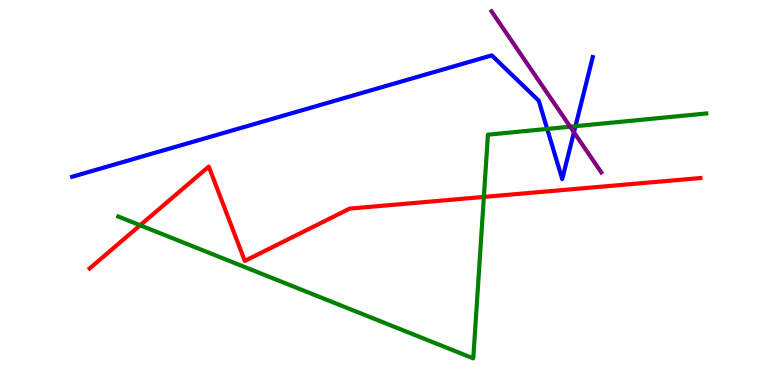[{'lines': ['blue', 'red'], 'intersections': []}, {'lines': ['green', 'red'], 'intersections': [{'x': 1.81, 'y': 4.15}, {'x': 6.24, 'y': 4.89}]}, {'lines': ['purple', 'red'], 'intersections': []}, {'lines': ['blue', 'green'], 'intersections': [{'x': 7.06, 'y': 6.65}, {'x': 7.43, 'y': 6.72}]}, {'lines': ['blue', 'purple'], 'intersections': [{'x': 7.41, 'y': 6.56}]}, {'lines': ['green', 'purple'], 'intersections': [{'x': 7.36, 'y': 6.71}]}]